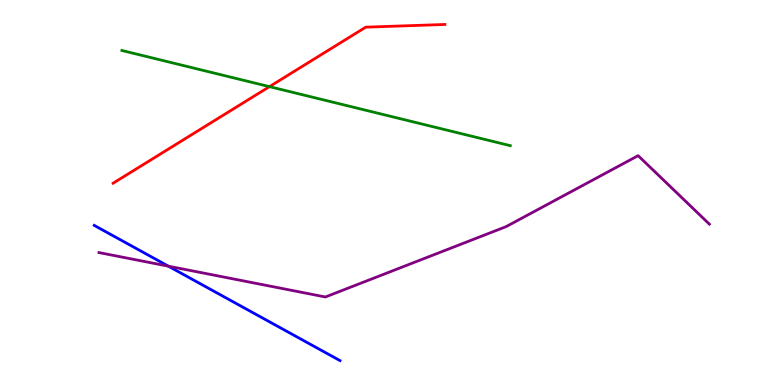[{'lines': ['blue', 'red'], 'intersections': []}, {'lines': ['green', 'red'], 'intersections': [{'x': 3.48, 'y': 7.75}]}, {'lines': ['purple', 'red'], 'intersections': []}, {'lines': ['blue', 'green'], 'intersections': []}, {'lines': ['blue', 'purple'], 'intersections': [{'x': 2.17, 'y': 3.09}]}, {'lines': ['green', 'purple'], 'intersections': []}]